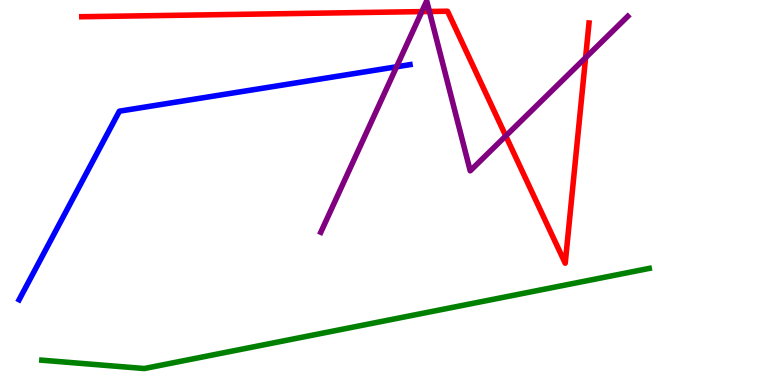[{'lines': ['blue', 'red'], 'intersections': []}, {'lines': ['green', 'red'], 'intersections': []}, {'lines': ['purple', 'red'], 'intersections': [{'x': 5.44, 'y': 9.7}, {'x': 5.54, 'y': 9.7}, {'x': 6.53, 'y': 6.47}, {'x': 7.56, 'y': 8.5}]}, {'lines': ['blue', 'green'], 'intersections': []}, {'lines': ['blue', 'purple'], 'intersections': [{'x': 5.12, 'y': 8.27}]}, {'lines': ['green', 'purple'], 'intersections': []}]